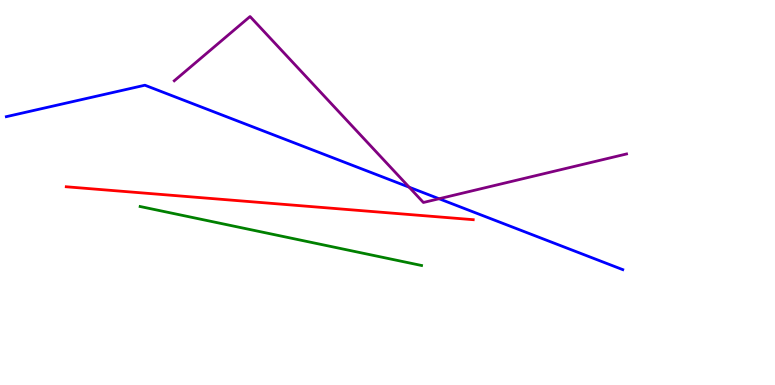[{'lines': ['blue', 'red'], 'intersections': []}, {'lines': ['green', 'red'], 'intersections': []}, {'lines': ['purple', 'red'], 'intersections': []}, {'lines': ['blue', 'green'], 'intersections': []}, {'lines': ['blue', 'purple'], 'intersections': [{'x': 5.28, 'y': 5.14}, {'x': 5.67, 'y': 4.84}]}, {'lines': ['green', 'purple'], 'intersections': []}]